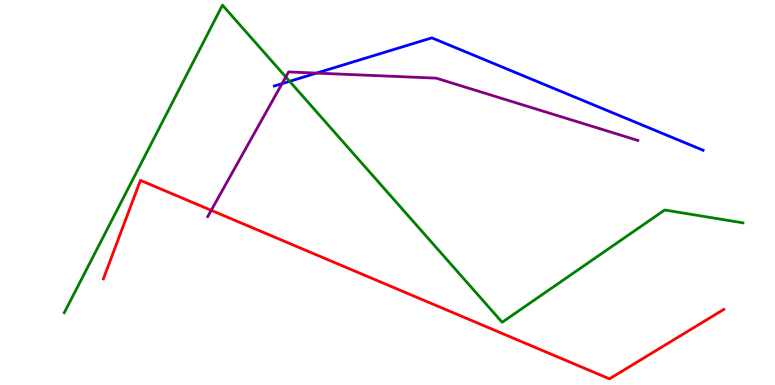[{'lines': ['blue', 'red'], 'intersections': []}, {'lines': ['green', 'red'], 'intersections': []}, {'lines': ['purple', 'red'], 'intersections': [{'x': 2.73, 'y': 4.54}]}, {'lines': ['blue', 'green'], 'intersections': [{'x': 3.74, 'y': 7.89}]}, {'lines': ['blue', 'purple'], 'intersections': [{'x': 3.64, 'y': 7.83}, {'x': 4.08, 'y': 8.1}]}, {'lines': ['green', 'purple'], 'intersections': [{'x': 3.69, 'y': 8.0}]}]